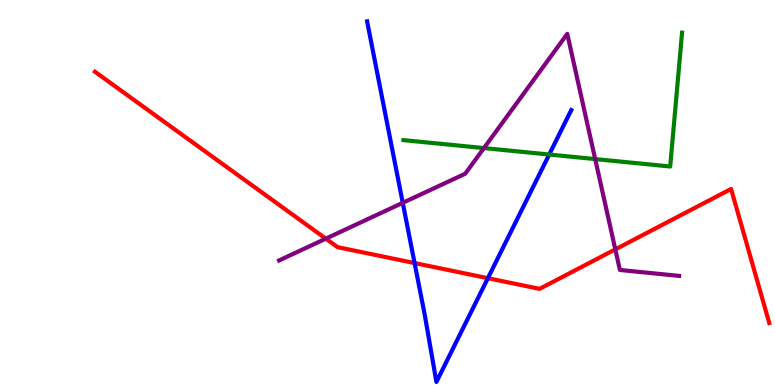[{'lines': ['blue', 'red'], 'intersections': [{'x': 5.35, 'y': 3.17}, {'x': 6.3, 'y': 2.77}]}, {'lines': ['green', 'red'], 'intersections': []}, {'lines': ['purple', 'red'], 'intersections': [{'x': 4.2, 'y': 3.8}, {'x': 7.94, 'y': 3.52}]}, {'lines': ['blue', 'green'], 'intersections': [{'x': 7.09, 'y': 5.99}]}, {'lines': ['blue', 'purple'], 'intersections': [{'x': 5.2, 'y': 4.73}]}, {'lines': ['green', 'purple'], 'intersections': [{'x': 6.24, 'y': 6.15}, {'x': 7.68, 'y': 5.87}]}]